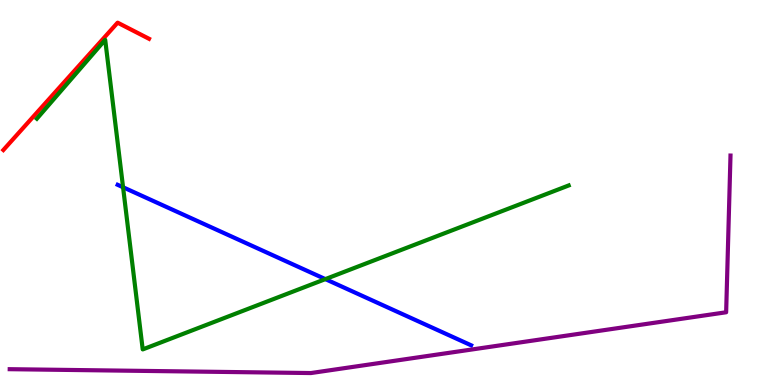[{'lines': ['blue', 'red'], 'intersections': []}, {'lines': ['green', 'red'], 'intersections': []}, {'lines': ['purple', 'red'], 'intersections': []}, {'lines': ['blue', 'green'], 'intersections': [{'x': 1.59, 'y': 5.14}, {'x': 4.2, 'y': 2.75}]}, {'lines': ['blue', 'purple'], 'intersections': []}, {'lines': ['green', 'purple'], 'intersections': []}]